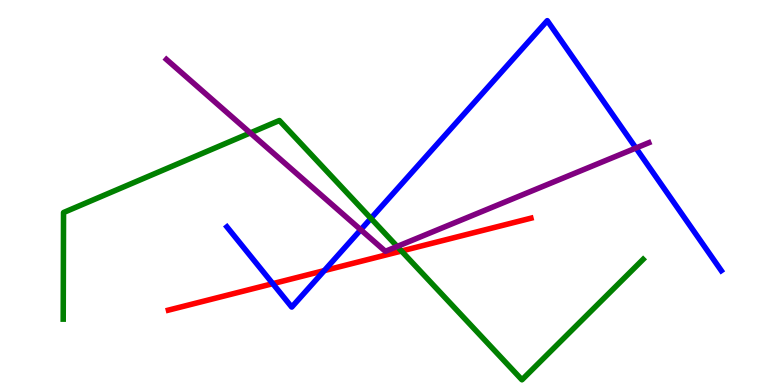[{'lines': ['blue', 'red'], 'intersections': [{'x': 3.52, 'y': 2.63}, {'x': 4.18, 'y': 2.97}]}, {'lines': ['green', 'red'], 'intersections': [{'x': 5.18, 'y': 3.48}]}, {'lines': ['purple', 'red'], 'intersections': []}, {'lines': ['blue', 'green'], 'intersections': [{'x': 4.79, 'y': 4.33}]}, {'lines': ['blue', 'purple'], 'intersections': [{'x': 4.65, 'y': 4.03}, {'x': 8.21, 'y': 6.16}]}, {'lines': ['green', 'purple'], 'intersections': [{'x': 3.23, 'y': 6.55}, {'x': 5.12, 'y': 3.6}]}]